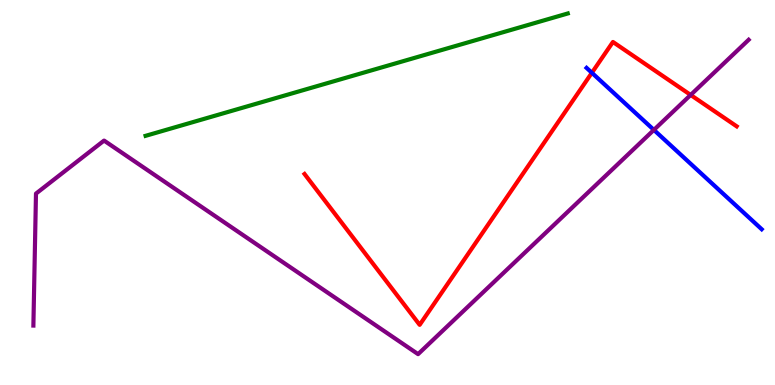[{'lines': ['blue', 'red'], 'intersections': [{'x': 7.64, 'y': 8.11}]}, {'lines': ['green', 'red'], 'intersections': []}, {'lines': ['purple', 'red'], 'intersections': [{'x': 8.91, 'y': 7.53}]}, {'lines': ['blue', 'green'], 'intersections': []}, {'lines': ['blue', 'purple'], 'intersections': [{'x': 8.44, 'y': 6.63}]}, {'lines': ['green', 'purple'], 'intersections': []}]